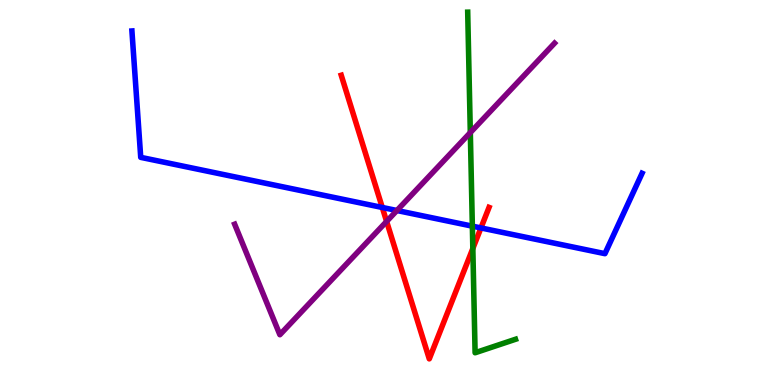[{'lines': ['blue', 'red'], 'intersections': [{'x': 4.93, 'y': 4.61}, {'x': 6.21, 'y': 4.08}]}, {'lines': ['green', 'red'], 'intersections': [{'x': 6.1, 'y': 3.55}]}, {'lines': ['purple', 'red'], 'intersections': [{'x': 4.99, 'y': 4.25}]}, {'lines': ['blue', 'green'], 'intersections': [{'x': 6.09, 'y': 4.13}]}, {'lines': ['blue', 'purple'], 'intersections': [{'x': 5.12, 'y': 4.53}]}, {'lines': ['green', 'purple'], 'intersections': [{'x': 6.07, 'y': 6.56}]}]